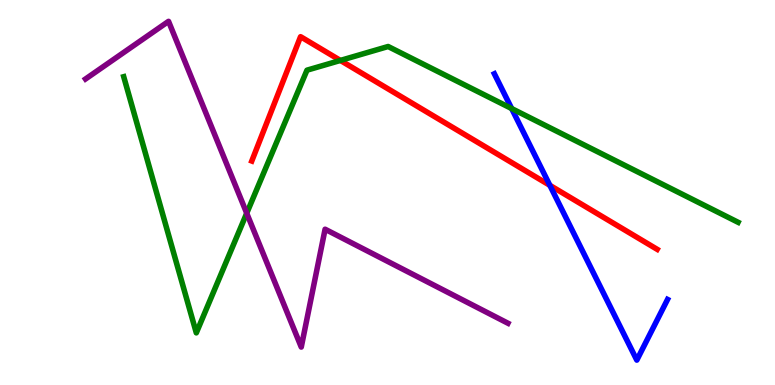[{'lines': ['blue', 'red'], 'intersections': [{'x': 7.09, 'y': 5.19}]}, {'lines': ['green', 'red'], 'intersections': [{'x': 4.39, 'y': 8.43}]}, {'lines': ['purple', 'red'], 'intersections': []}, {'lines': ['blue', 'green'], 'intersections': [{'x': 6.6, 'y': 7.18}]}, {'lines': ['blue', 'purple'], 'intersections': []}, {'lines': ['green', 'purple'], 'intersections': [{'x': 3.18, 'y': 4.46}]}]